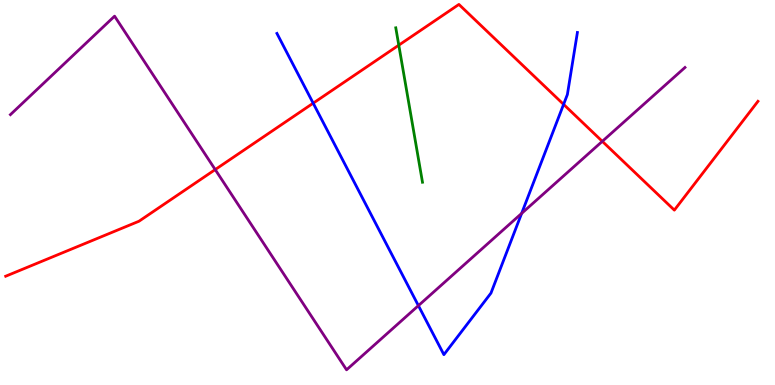[{'lines': ['blue', 'red'], 'intersections': [{'x': 4.04, 'y': 7.32}, {'x': 7.27, 'y': 7.29}]}, {'lines': ['green', 'red'], 'intersections': [{'x': 5.15, 'y': 8.83}]}, {'lines': ['purple', 'red'], 'intersections': [{'x': 2.78, 'y': 5.6}, {'x': 7.77, 'y': 6.33}]}, {'lines': ['blue', 'green'], 'intersections': []}, {'lines': ['blue', 'purple'], 'intersections': [{'x': 5.4, 'y': 2.06}, {'x': 6.73, 'y': 4.46}]}, {'lines': ['green', 'purple'], 'intersections': []}]